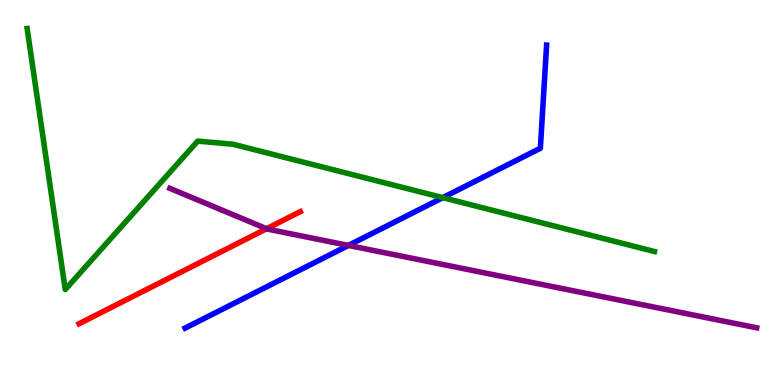[{'lines': ['blue', 'red'], 'intersections': []}, {'lines': ['green', 'red'], 'intersections': []}, {'lines': ['purple', 'red'], 'intersections': [{'x': 3.44, 'y': 4.06}]}, {'lines': ['blue', 'green'], 'intersections': [{'x': 5.71, 'y': 4.87}]}, {'lines': ['blue', 'purple'], 'intersections': [{'x': 4.5, 'y': 3.63}]}, {'lines': ['green', 'purple'], 'intersections': []}]